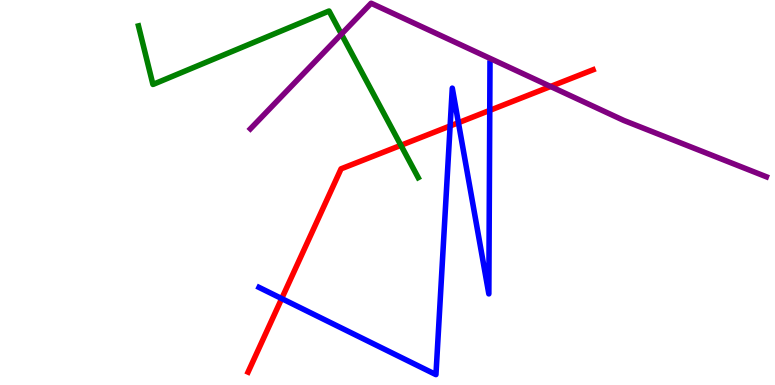[{'lines': ['blue', 'red'], 'intersections': [{'x': 3.63, 'y': 2.24}, {'x': 5.81, 'y': 6.73}, {'x': 5.92, 'y': 6.81}, {'x': 6.32, 'y': 7.13}]}, {'lines': ['green', 'red'], 'intersections': [{'x': 5.17, 'y': 6.23}]}, {'lines': ['purple', 'red'], 'intersections': [{'x': 7.1, 'y': 7.75}]}, {'lines': ['blue', 'green'], 'intersections': []}, {'lines': ['blue', 'purple'], 'intersections': []}, {'lines': ['green', 'purple'], 'intersections': [{'x': 4.41, 'y': 9.11}]}]